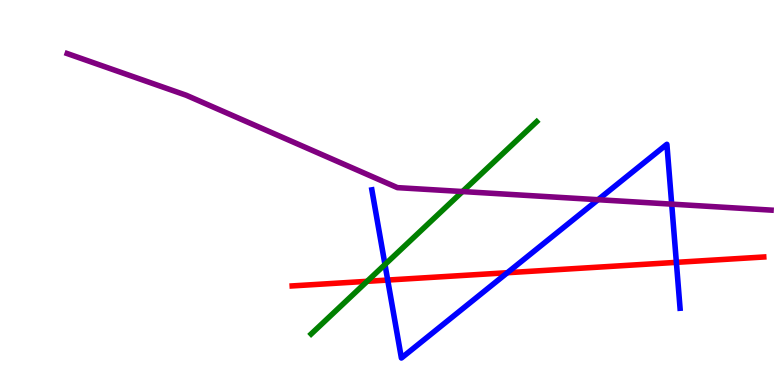[{'lines': ['blue', 'red'], 'intersections': [{'x': 5.0, 'y': 2.73}, {'x': 6.55, 'y': 2.92}, {'x': 8.73, 'y': 3.19}]}, {'lines': ['green', 'red'], 'intersections': [{'x': 4.74, 'y': 2.69}]}, {'lines': ['purple', 'red'], 'intersections': []}, {'lines': ['blue', 'green'], 'intersections': [{'x': 4.97, 'y': 3.13}]}, {'lines': ['blue', 'purple'], 'intersections': [{'x': 7.72, 'y': 4.81}, {'x': 8.67, 'y': 4.7}]}, {'lines': ['green', 'purple'], 'intersections': [{'x': 5.97, 'y': 5.02}]}]